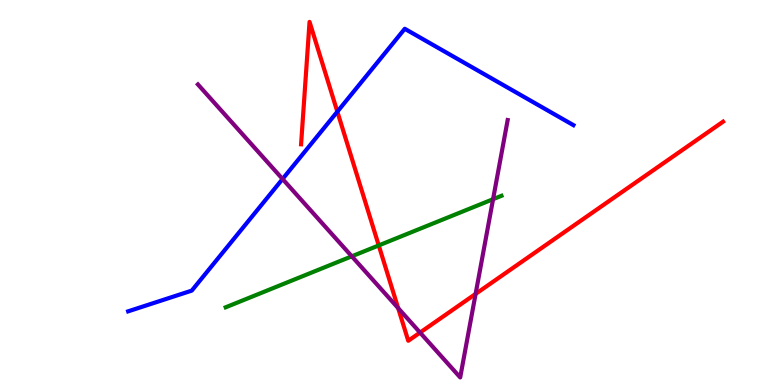[{'lines': ['blue', 'red'], 'intersections': [{'x': 4.35, 'y': 7.1}]}, {'lines': ['green', 'red'], 'intersections': [{'x': 4.89, 'y': 3.63}]}, {'lines': ['purple', 'red'], 'intersections': [{'x': 5.14, 'y': 2.0}, {'x': 5.42, 'y': 1.36}, {'x': 6.14, 'y': 2.37}]}, {'lines': ['blue', 'green'], 'intersections': []}, {'lines': ['blue', 'purple'], 'intersections': [{'x': 3.65, 'y': 5.35}]}, {'lines': ['green', 'purple'], 'intersections': [{'x': 4.54, 'y': 3.34}, {'x': 6.36, 'y': 4.83}]}]